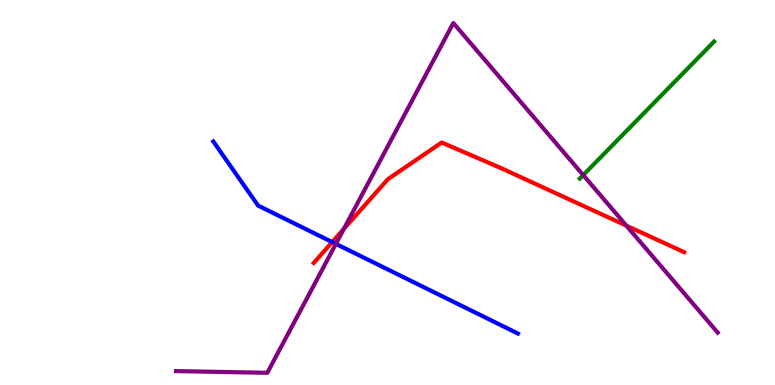[{'lines': ['blue', 'red'], 'intersections': [{'x': 4.29, 'y': 3.71}]}, {'lines': ['green', 'red'], 'intersections': []}, {'lines': ['purple', 'red'], 'intersections': [{'x': 4.44, 'y': 4.05}, {'x': 8.08, 'y': 4.14}]}, {'lines': ['blue', 'green'], 'intersections': []}, {'lines': ['blue', 'purple'], 'intersections': [{'x': 4.33, 'y': 3.67}]}, {'lines': ['green', 'purple'], 'intersections': [{'x': 7.53, 'y': 5.45}]}]